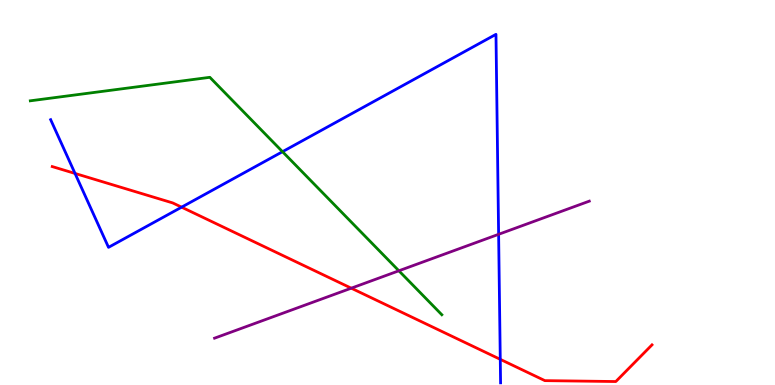[{'lines': ['blue', 'red'], 'intersections': [{'x': 0.968, 'y': 5.49}, {'x': 2.34, 'y': 4.62}, {'x': 6.46, 'y': 0.667}]}, {'lines': ['green', 'red'], 'intersections': []}, {'lines': ['purple', 'red'], 'intersections': [{'x': 4.53, 'y': 2.51}]}, {'lines': ['blue', 'green'], 'intersections': [{'x': 3.65, 'y': 6.06}]}, {'lines': ['blue', 'purple'], 'intersections': [{'x': 6.43, 'y': 3.91}]}, {'lines': ['green', 'purple'], 'intersections': [{'x': 5.15, 'y': 2.97}]}]